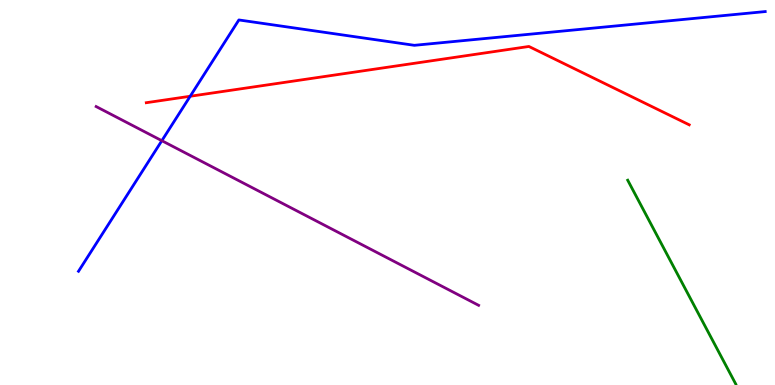[{'lines': ['blue', 'red'], 'intersections': [{'x': 2.45, 'y': 7.5}]}, {'lines': ['green', 'red'], 'intersections': []}, {'lines': ['purple', 'red'], 'intersections': []}, {'lines': ['blue', 'green'], 'intersections': []}, {'lines': ['blue', 'purple'], 'intersections': [{'x': 2.09, 'y': 6.35}]}, {'lines': ['green', 'purple'], 'intersections': []}]